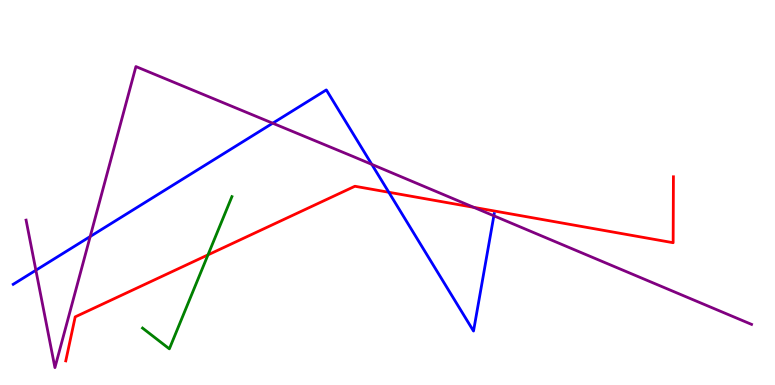[{'lines': ['blue', 'red'], 'intersections': [{'x': 5.02, 'y': 5.01}]}, {'lines': ['green', 'red'], 'intersections': [{'x': 2.68, 'y': 3.38}]}, {'lines': ['purple', 'red'], 'intersections': [{'x': 6.11, 'y': 4.61}]}, {'lines': ['blue', 'green'], 'intersections': []}, {'lines': ['blue', 'purple'], 'intersections': [{'x': 0.463, 'y': 2.98}, {'x': 1.16, 'y': 3.86}, {'x': 3.52, 'y': 6.8}, {'x': 4.8, 'y': 5.73}, {'x': 6.37, 'y': 4.39}]}, {'lines': ['green', 'purple'], 'intersections': []}]